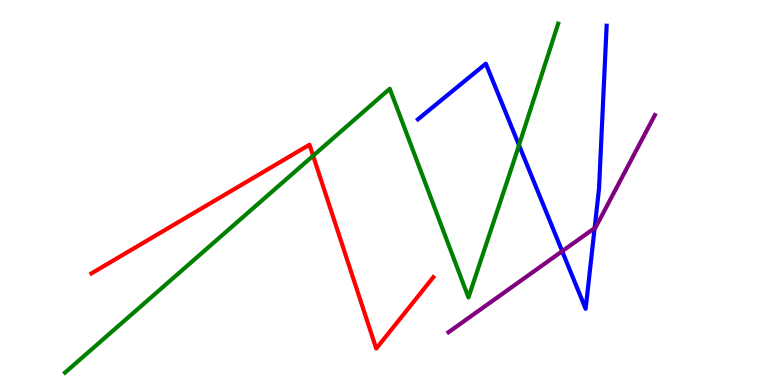[{'lines': ['blue', 'red'], 'intersections': []}, {'lines': ['green', 'red'], 'intersections': [{'x': 4.04, 'y': 5.95}]}, {'lines': ['purple', 'red'], 'intersections': []}, {'lines': ['blue', 'green'], 'intersections': [{'x': 6.7, 'y': 6.23}]}, {'lines': ['blue', 'purple'], 'intersections': [{'x': 7.25, 'y': 3.48}, {'x': 7.67, 'y': 4.08}]}, {'lines': ['green', 'purple'], 'intersections': []}]